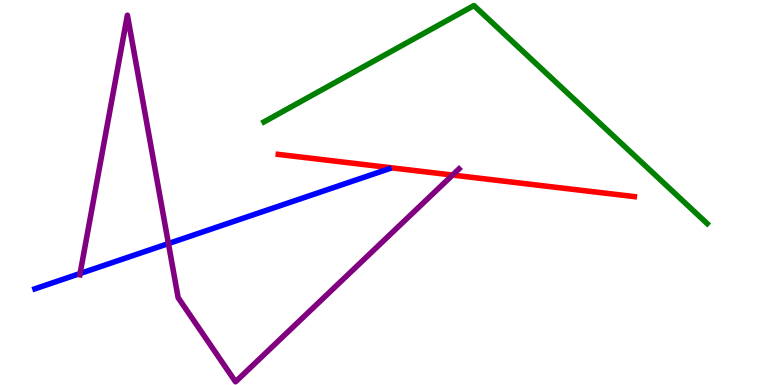[{'lines': ['blue', 'red'], 'intersections': []}, {'lines': ['green', 'red'], 'intersections': []}, {'lines': ['purple', 'red'], 'intersections': [{'x': 5.84, 'y': 5.45}]}, {'lines': ['blue', 'green'], 'intersections': []}, {'lines': ['blue', 'purple'], 'intersections': [{'x': 1.03, 'y': 2.9}, {'x': 2.17, 'y': 3.67}]}, {'lines': ['green', 'purple'], 'intersections': []}]